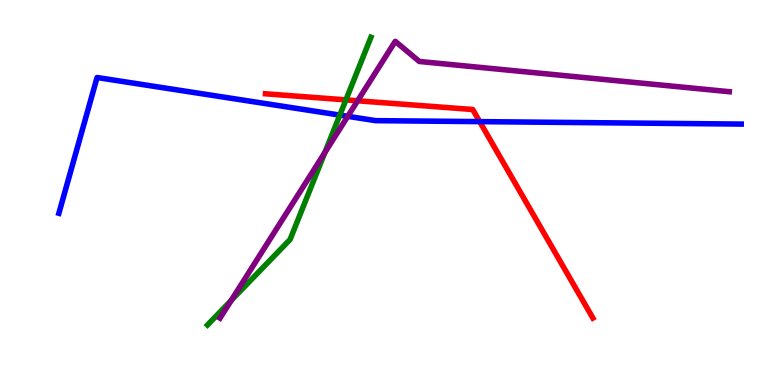[{'lines': ['blue', 'red'], 'intersections': [{'x': 6.19, 'y': 6.84}]}, {'lines': ['green', 'red'], 'intersections': [{'x': 4.46, 'y': 7.41}]}, {'lines': ['purple', 'red'], 'intersections': [{'x': 4.61, 'y': 7.38}]}, {'lines': ['blue', 'green'], 'intersections': [{'x': 4.38, 'y': 7.01}]}, {'lines': ['blue', 'purple'], 'intersections': [{'x': 4.49, 'y': 6.98}]}, {'lines': ['green', 'purple'], 'intersections': [{'x': 2.98, 'y': 2.2}, {'x': 4.19, 'y': 6.04}]}]